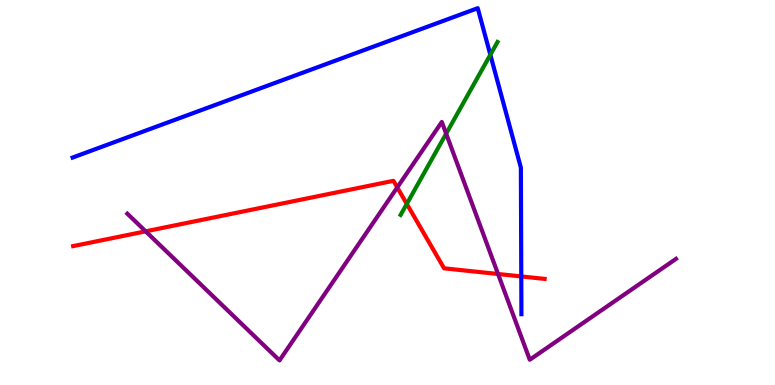[{'lines': ['blue', 'red'], 'intersections': [{'x': 6.73, 'y': 2.82}]}, {'lines': ['green', 'red'], 'intersections': [{'x': 5.25, 'y': 4.7}]}, {'lines': ['purple', 'red'], 'intersections': [{'x': 1.88, 'y': 3.99}, {'x': 5.13, 'y': 5.13}, {'x': 6.43, 'y': 2.88}]}, {'lines': ['blue', 'green'], 'intersections': [{'x': 6.33, 'y': 8.58}]}, {'lines': ['blue', 'purple'], 'intersections': []}, {'lines': ['green', 'purple'], 'intersections': [{'x': 5.76, 'y': 6.53}]}]